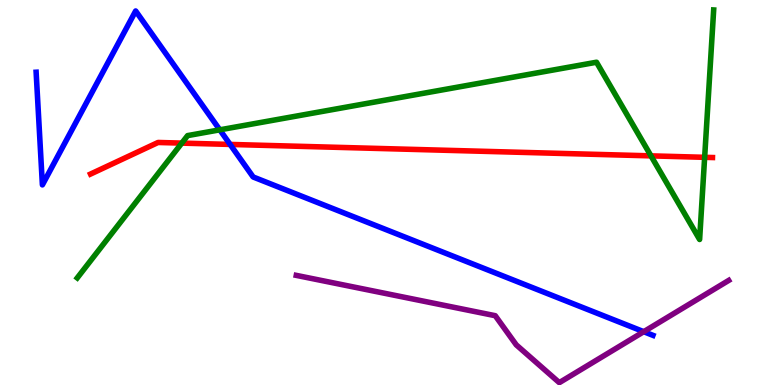[{'lines': ['blue', 'red'], 'intersections': [{'x': 2.97, 'y': 6.25}]}, {'lines': ['green', 'red'], 'intersections': [{'x': 2.35, 'y': 6.28}, {'x': 8.4, 'y': 5.95}, {'x': 9.09, 'y': 5.91}]}, {'lines': ['purple', 'red'], 'intersections': []}, {'lines': ['blue', 'green'], 'intersections': [{'x': 2.84, 'y': 6.63}]}, {'lines': ['blue', 'purple'], 'intersections': [{'x': 8.31, 'y': 1.38}]}, {'lines': ['green', 'purple'], 'intersections': []}]